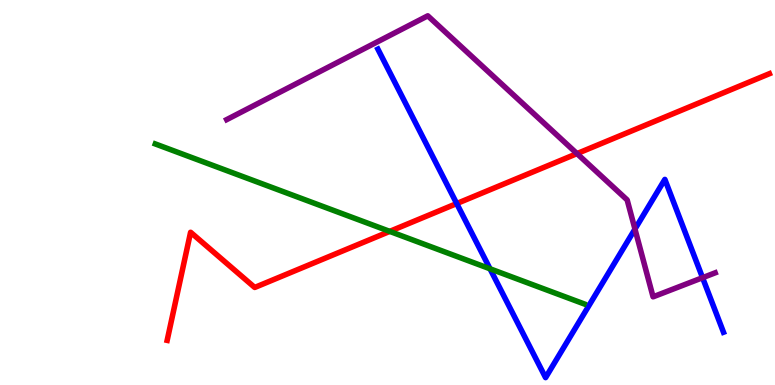[{'lines': ['blue', 'red'], 'intersections': [{'x': 5.89, 'y': 4.71}]}, {'lines': ['green', 'red'], 'intersections': [{'x': 5.03, 'y': 3.99}]}, {'lines': ['purple', 'red'], 'intersections': [{'x': 7.45, 'y': 6.01}]}, {'lines': ['blue', 'green'], 'intersections': [{'x': 6.32, 'y': 3.02}]}, {'lines': ['blue', 'purple'], 'intersections': [{'x': 8.19, 'y': 4.05}, {'x': 9.07, 'y': 2.79}]}, {'lines': ['green', 'purple'], 'intersections': []}]